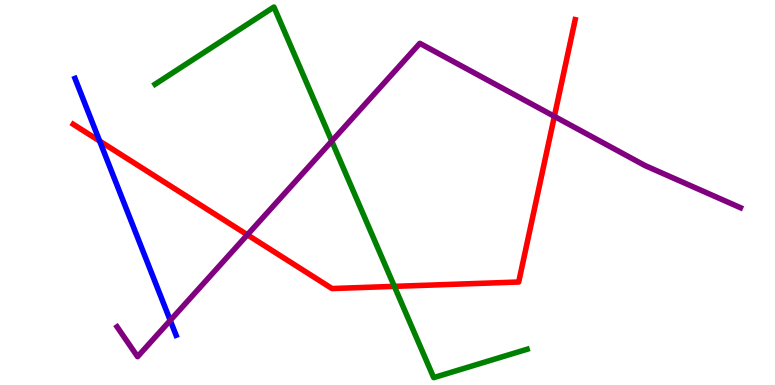[{'lines': ['blue', 'red'], 'intersections': [{'x': 1.29, 'y': 6.34}]}, {'lines': ['green', 'red'], 'intersections': [{'x': 5.09, 'y': 2.56}]}, {'lines': ['purple', 'red'], 'intersections': [{'x': 3.19, 'y': 3.9}, {'x': 7.15, 'y': 6.98}]}, {'lines': ['blue', 'green'], 'intersections': []}, {'lines': ['blue', 'purple'], 'intersections': [{'x': 2.2, 'y': 1.68}]}, {'lines': ['green', 'purple'], 'intersections': [{'x': 4.28, 'y': 6.33}]}]